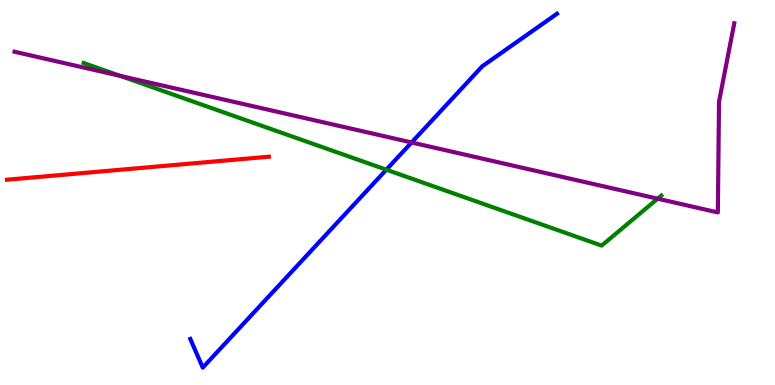[{'lines': ['blue', 'red'], 'intersections': []}, {'lines': ['green', 'red'], 'intersections': []}, {'lines': ['purple', 'red'], 'intersections': []}, {'lines': ['blue', 'green'], 'intersections': [{'x': 4.98, 'y': 5.59}]}, {'lines': ['blue', 'purple'], 'intersections': [{'x': 5.31, 'y': 6.3}]}, {'lines': ['green', 'purple'], 'intersections': [{'x': 1.55, 'y': 8.03}, {'x': 8.49, 'y': 4.84}]}]